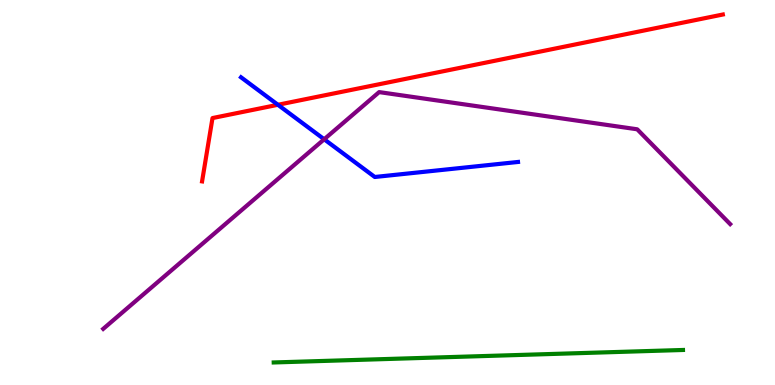[{'lines': ['blue', 'red'], 'intersections': [{'x': 3.59, 'y': 7.28}]}, {'lines': ['green', 'red'], 'intersections': []}, {'lines': ['purple', 'red'], 'intersections': []}, {'lines': ['blue', 'green'], 'intersections': []}, {'lines': ['blue', 'purple'], 'intersections': [{'x': 4.18, 'y': 6.38}]}, {'lines': ['green', 'purple'], 'intersections': []}]